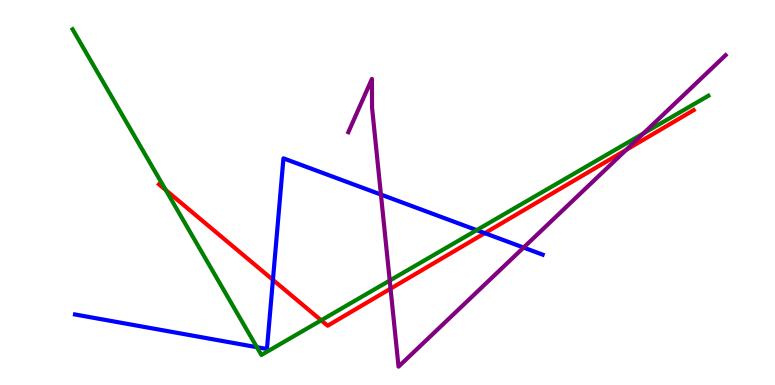[{'lines': ['blue', 'red'], 'intersections': [{'x': 3.52, 'y': 2.73}, {'x': 6.26, 'y': 3.94}]}, {'lines': ['green', 'red'], 'intersections': [{'x': 2.14, 'y': 5.06}, {'x': 4.14, 'y': 1.68}]}, {'lines': ['purple', 'red'], 'intersections': [{'x': 5.04, 'y': 2.5}, {'x': 8.08, 'y': 6.11}]}, {'lines': ['blue', 'green'], 'intersections': [{'x': 3.31, 'y': 0.982}, {'x': 6.15, 'y': 4.02}]}, {'lines': ['blue', 'purple'], 'intersections': [{'x': 4.92, 'y': 4.95}, {'x': 6.76, 'y': 3.57}]}, {'lines': ['green', 'purple'], 'intersections': [{'x': 5.03, 'y': 2.71}, {'x': 8.3, 'y': 6.53}]}]